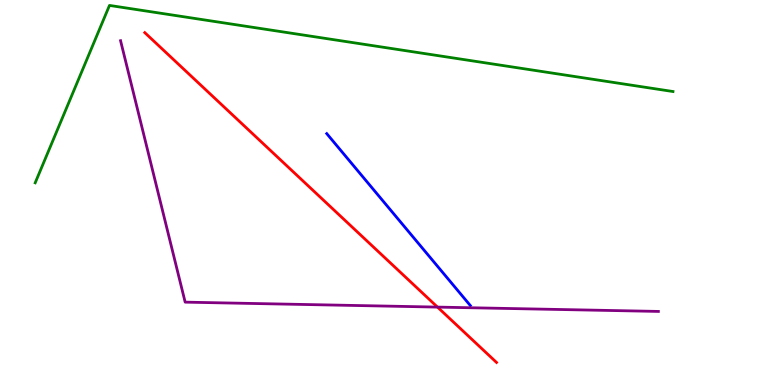[{'lines': ['blue', 'red'], 'intersections': []}, {'lines': ['green', 'red'], 'intersections': []}, {'lines': ['purple', 'red'], 'intersections': [{'x': 5.65, 'y': 2.02}]}, {'lines': ['blue', 'green'], 'intersections': []}, {'lines': ['blue', 'purple'], 'intersections': []}, {'lines': ['green', 'purple'], 'intersections': []}]